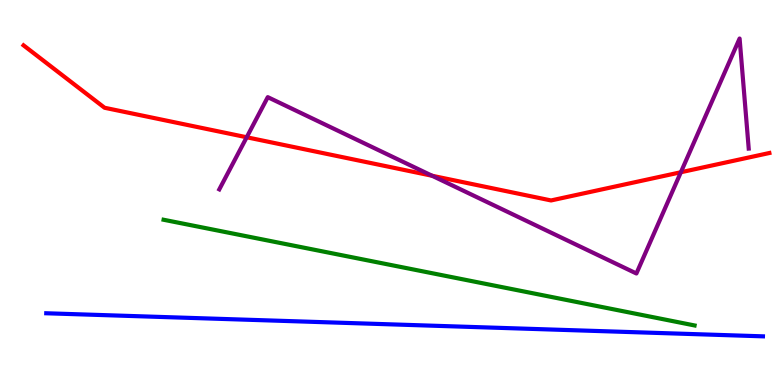[{'lines': ['blue', 'red'], 'intersections': []}, {'lines': ['green', 'red'], 'intersections': []}, {'lines': ['purple', 'red'], 'intersections': [{'x': 3.18, 'y': 6.43}, {'x': 5.58, 'y': 5.43}, {'x': 8.79, 'y': 5.53}]}, {'lines': ['blue', 'green'], 'intersections': []}, {'lines': ['blue', 'purple'], 'intersections': []}, {'lines': ['green', 'purple'], 'intersections': []}]